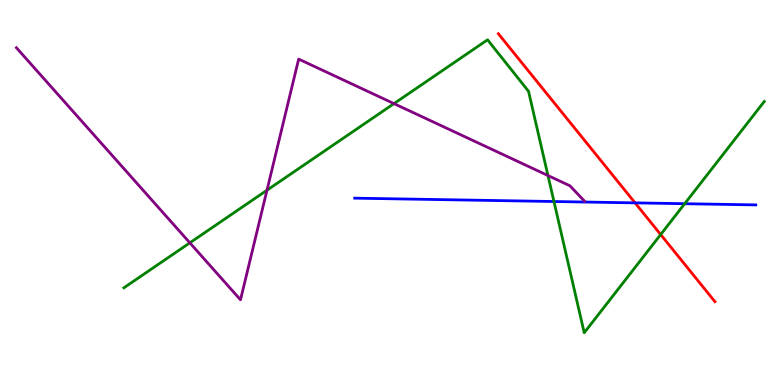[{'lines': ['blue', 'red'], 'intersections': [{'x': 8.19, 'y': 4.73}]}, {'lines': ['green', 'red'], 'intersections': [{'x': 8.52, 'y': 3.91}]}, {'lines': ['purple', 'red'], 'intersections': []}, {'lines': ['blue', 'green'], 'intersections': [{'x': 7.15, 'y': 4.77}, {'x': 8.83, 'y': 4.71}]}, {'lines': ['blue', 'purple'], 'intersections': []}, {'lines': ['green', 'purple'], 'intersections': [{'x': 2.45, 'y': 3.69}, {'x': 3.44, 'y': 5.06}, {'x': 5.08, 'y': 7.31}, {'x': 7.07, 'y': 5.44}]}]